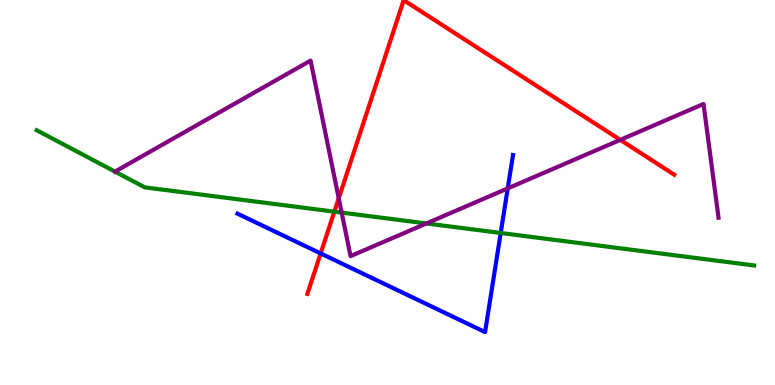[{'lines': ['blue', 'red'], 'intersections': [{'x': 4.14, 'y': 3.42}]}, {'lines': ['green', 'red'], 'intersections': [{'x': 4.31, 'y': 4.5}]}, {'lines': ['purple', 'red'], 'intersections': [{'x': 4.37, 'y': 4.85}, {'x': 8.0, 'y': 6.37}]}, {'lines': ['blue', 'green'], 'intersections': [{'x': 6.46, 'y': 3.95}]}, {'lines': ['blue', 'purple'], 'intersections': [{'x': 6.55, 'y': 5.11}]}, {'lines': ['green', 'purple'], 'intersections': [{'x': 1.48, 'y': 5.54}, {'x': 4.41, 'y': 4.48}, {'x': 5.5, 'y': 4.2}]}]